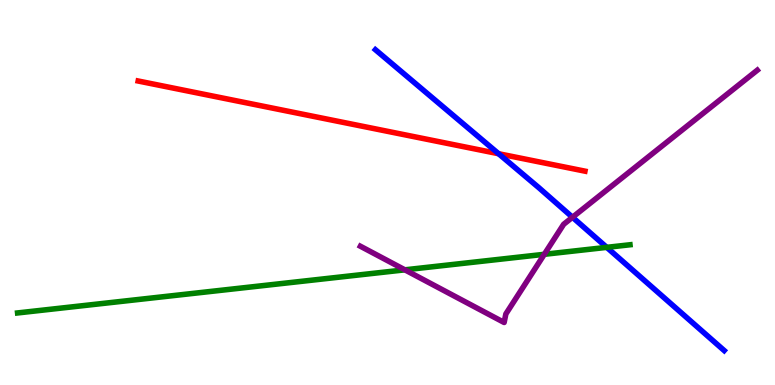[{'lines': ['blue', 'red'], 'intersections': [{'x': 6.43, 'y': 6.01}]}, {'lines': ['green', 'red'], 'intersections': []}, {'lines': ['purple', 'red'], 'intersections': []}, {'lines': ['blue', 'green'], 'intersections': [{'x': 7.83, 'y': 3.58}]}, {'lines': ['blue', 'purple'], 'intersections': [{'x': 7.39, 'y': 4.36}]}, {'lines': ['green', 'purple'], 'intersections': [{'x': 5.22, 'y': 2.99}, {'x': 7.02, 'y': 3.39}]}]